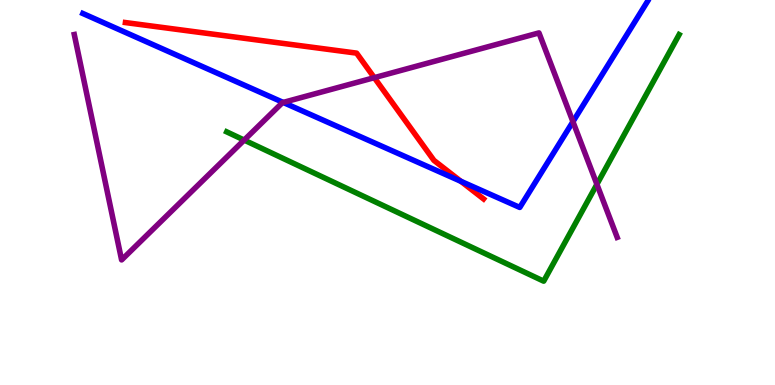[{'lines': ['blue', 'red'], 'intersections': [{'x': 5.95, 'y': 5.29}]}, {'lines': ['green', 'red'], 'intersections': []}, {'lines': ['purple', 'red'], 'intersections': [{'x': 4.83, 'y': 7.98}]}, {'lines': ['blue', 'green'], 'intersections': []}, {'lines': ['blue', 'purple'], 'intersections': [{'x': 3.65, 'y': 7.34}, {'x': 7.39, 'y': 6.84}]}, {'lines': ['green', 'purple'], 'intersections': [{'x': 3.15, 'y': 6.36}, {'x': 7.7, 'y': 5.21}]}]